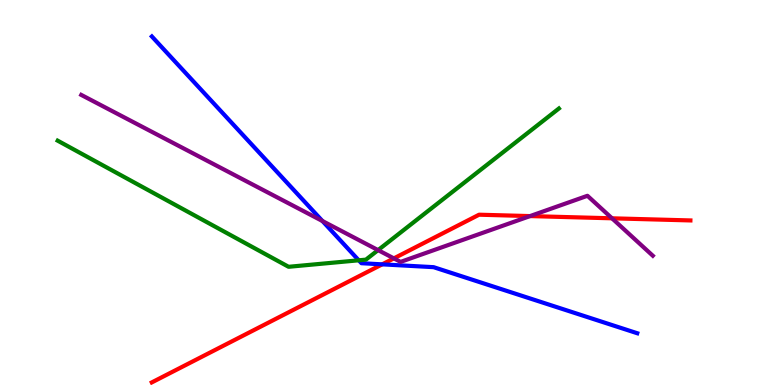[{'lines': ['blue', 'red'], 'intersections': [{'x': 4.93, 'y': 3.13}]}, {'lines': ['green', 'red'], 'intersections': []}, {'lines': ['purple', 'red'], 'intersections': [{'x': 5.08, 'y': 3.29}, {'x': 6.84, 'y': 4.39}, {'x': 7.9, 'y': 4.33}]}, {'lines': ['blue', 'green'], 'intersections': [{'x': 4.63, 'y': 3.24}]}, {'lines': ['blue', 'purple'], 'intersections': [{'x': 4.16, 'y': 4.26}]}, {'lines': ['green', 'purple'], 'intersections': [{'x': 4.88, 'y': 3.5}]}]